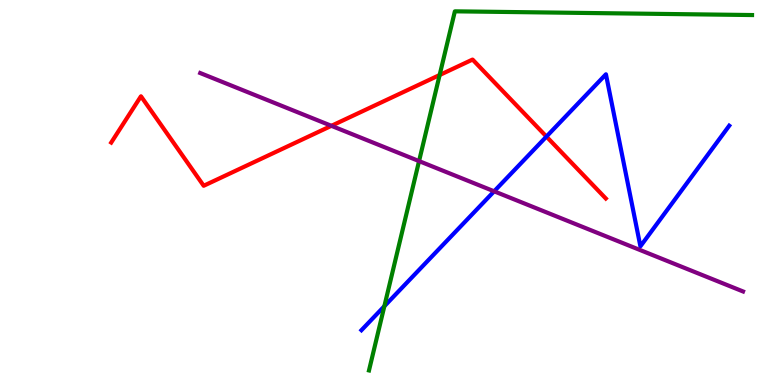[{'lines': ['blue', 'red'], 'intersections': [{'x': 7.05, 'y': 6.45}]}, {'lines': ['green', 'red'], 'intersections': [{'x': 5.67, 'y': 8.05}]}, {'lines': ['purple', 'red'], 'intersections': [{'x': 4.28, 'y': 6.73}]}, {'lines': ['blue', 'green'], 'intersections': [{'x': 4.96, 'y': 2.05}]}, {'lines': ['blue', 'purple'], 'intersections': [{'x': 6.38, 'y': 5.03}]}, {'lines': ['green', 'purple'], 'intersections': [{'x': 5.41, 'y': 5.82}]}]